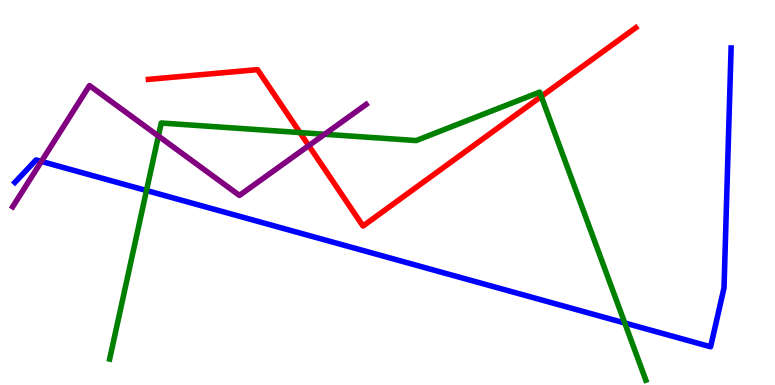[{'lines': ['blue', 'red'], 'intersections': []}, {'lines': ['green', 'red'], 'intersections': [{'x': 3.87, 'y': 6.56}, {'x': 6.98, 'y': 7.5}]}, {'lines': ['purple', 'red'], 'intersections': [{'x': 3.98, 'y': 6.22}]}, {'lines': ['blue', 'green'], 'intersections': [{'x': 1.89, 'y': 5.05}, {'x': 8.06, 'y': 1.61}]}, {'lines': ['blue', 'purple'], 'intersections': [{'x': 0.534, 'y': 5.81}]}, {'lines': ['green', 'purple'], 'intersections': [{'x': 2.04, 'y': 6.47}, {'x': 4.19, 'y': 6.51}]}]